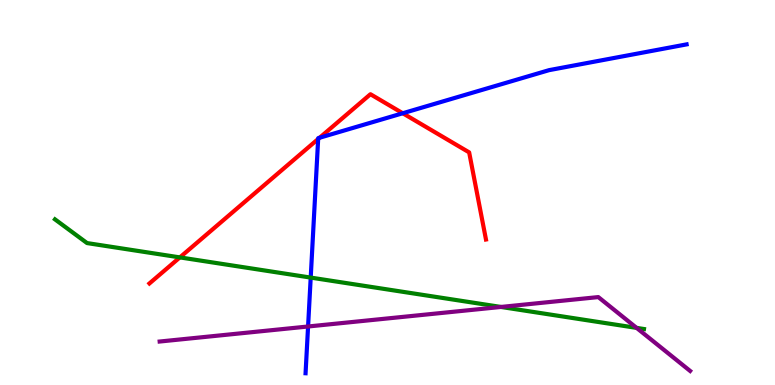[{'lines': ['blue', 'red'], 'intersections': [{'x': 4.11, 'y': 6.39}, {'x': 4.12, 'y': 6.42}, {'x': 5.2, 'y': 7.06}]}, {'lines': ['green', 'red'], 'intersections': [{'x': 2.32, 'y': 3.31}]}, {'lines': ['purple', 'red'], 'intersections': []}, {'lines': ['blue', 'green'], 'intersections': [{'x': 4.01, 'y': 2.79}]}, {'lines': ['blue', 'purple'], 'intersections': [{'x': 3.98, 'y': 1.52}]}, {'lines': ['green', 'purple'], 'intersections': [{'x': 6.46, 'y': 2.03}, {'x': 8.21, 'y': 1.48}]}]